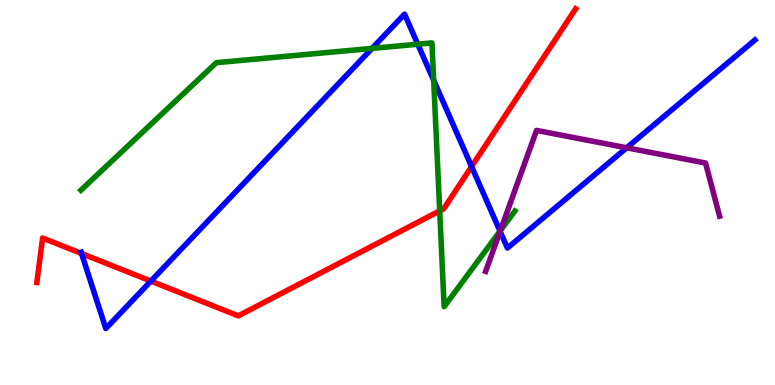[{'lines': ['blue', 'red'], 'intersections': [{'x': 1.05, 'y': 3.42}, {'x': 1.95, 'y': 2.7}, {'x': 6.09, 'y': 5.67}]}, {'lines': ['green', 'red'], 'intersections': [{'x': 5.67, 'y': 4.52}]}, {'lines': ['purple', 'red'], 'intersections': []}, {'lines': ['blue', 'green'], 'intersections': [{'x': 4.8, 'y': 8.74}, {'x': 5.39, 'y': 8.85}, {'x': 5.6, 'y': 7.91}, {'x': 6.45, 'y': 4.0}]}, {'lines': ['blue', 'purple'], 'intersections': [{'x': 6.45, 'y': 3.99}, {'x': 8.09, 'y': 6.16}]}, {'lines': ['green', 'purple'], 'intersections': [{'x': 6.46, 'y': 4.01}]}]